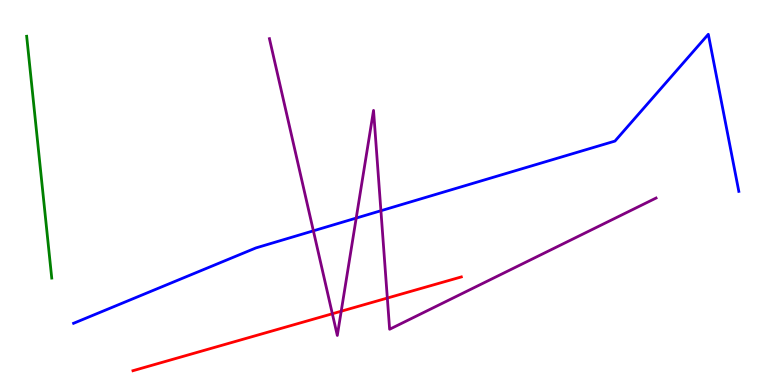[{'lines': ['blue', 'red'], 'intersections': []}, {'lines': ['green', 'red'], 'intersections': []}, {'lines': ['purple', 'red'], 'intersections': [{'x': 4.29, 'y': 1.85}, {'x': 4.4, 'y': 1.92}, {'x': 5.0, 'y': 2.26}]}, {'lines': ['blue', 'green'], 'intersections': []}, {'lines': ['blue', 'purple'], 'intersections': [{'x': 4.04, 'y': 4.0}, {'x': 4.6, 'y': 4.34}, {'x': 4.92, 'y': 4.53}]}, {'lines': ['green', 'purple'], 'intersections': []}]